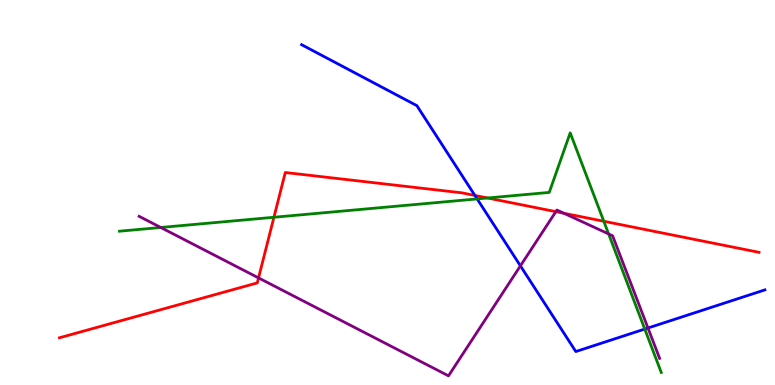[{'lines': ['blue', 'red'], 'intersections': [{'x': 6.13, 'y': 4.92}]}, {'lines': ['green', 'red'], 'intersections': [{'x': 3.53, 'y': 4.36}, {'x': 6.29, 'y': 4.86}, {'x': 7.79, 'y': 4.25}]}, {'lines': ['purple', 'red'], 'intersections': [{'x': 3.34, 'y': 2.78}, {'x': 7.17, 'y': 4.5}, {'x': 7.28, 'y': 4.46}]}, {'lines': ['blue', 'green'], 'intersections': [{'x': 6.16, 'y': 4.83}, {'x': 8.32, 'y': 1.45}]}, {'lines': ['blue', 'purple'], 'intersections': [{'x': 6.72, 'y': 3.09}, {'x': 8.36, 'y': 1.48}]}, {'lines': ['green', 'purple'], 'intersections': [{'x': 2.07, 'y': 4.09}, {'x': 7.85, 'y': 3.92}]}]